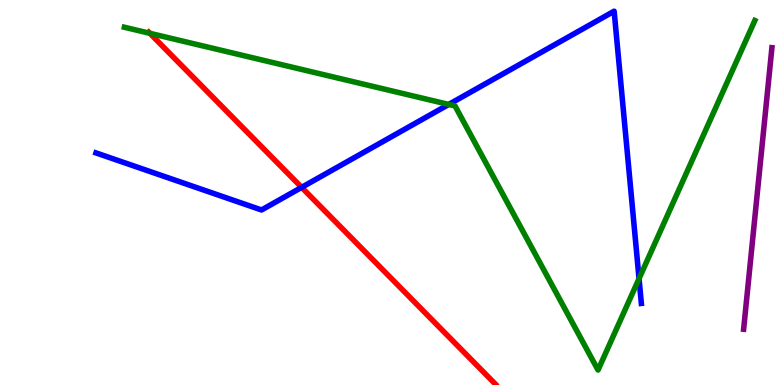[{'lines': ['blue', 'red'], 'intersections': [{'x': 3.89, 'y': 5.13}]}, {'lines': ['green', 'red'], 'intersections': [{'x': 1.93, 'y': 9.13}]}, {'lines': ['purple', 'red'], 'intersections': []}, {'lines': ['blue', 'green'], 'intersections': [{'x': 5.79, 'y': 7.29}, {'x': 8.25, 'y': 2.76}]}, {'lines': ['blue', 'purple'], 'intersections': []}, {'lines': ['green', 'purple'], 'intersections': []}]